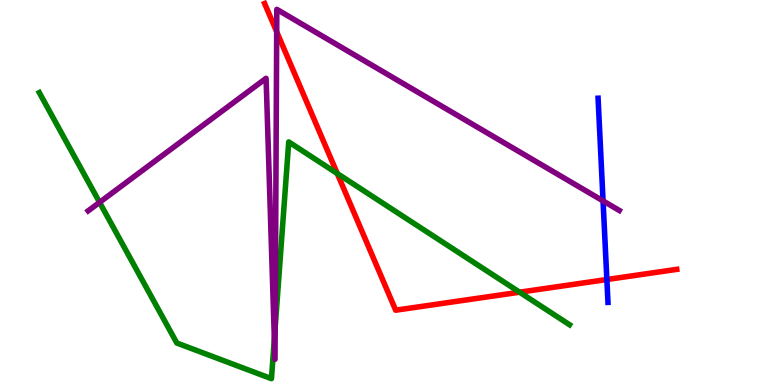[{'lines': ['blue', 'red'], 'intersections': [{'x': 7.83, 'y': 2.74}]}, {'lines': ['green', 'red'], 'intersections': [{'x': 4.35, 'y': 5.49}, {'x': 6.7, 'y': 2.41}]}, {'lines': ['purple', 'red'], 'intersections': [{'x': 3.57, 'y': 9.18}]}, {'lines': ['blue', 'green'], 'intersections': []}, {'lines': ['blue', 'purple'], 'intersections': [{'x': 7.78, 'y': 4.78}]}, {'lines': ['green', 'purple'], 'intersections': [{'x': 1.28, 'y': 4.74}, {'x': 3.54, 'y': 1.2}, {'x': 3.55, 'y': 1.49}]}]